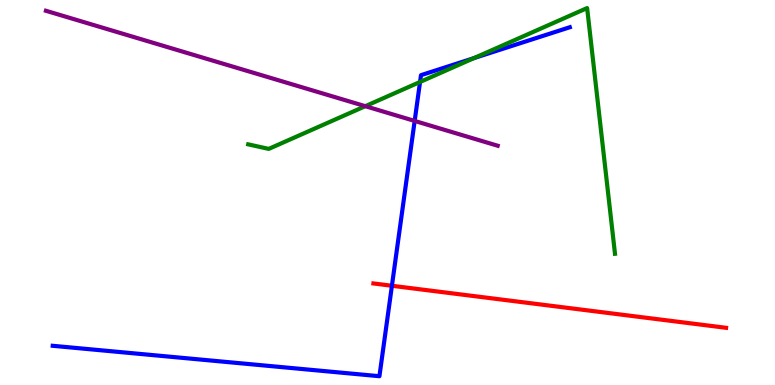[{'lines': ['blue', 'red'], 'intersections': [{'x': 5.06, 'y': 2.58}]}, {'lines': ['green', 'red'], 'intersections': []}, {'lines': ['purple', 'red'], 'intersections': []}, {'lines': ['blue', 'green'], 'intersections': [{'x': 5.42, 'y': 7.87}, {'x': 6.12, 'y': 8.49}]}, {'lines': ['blue', 'purple'], 'intersections': [{'x': 5.35, 'y': 6.86}]}, {'lines': ['green', 'purple'], 'intersections': [{'x': 4.71, 'y': 7.24}]}]